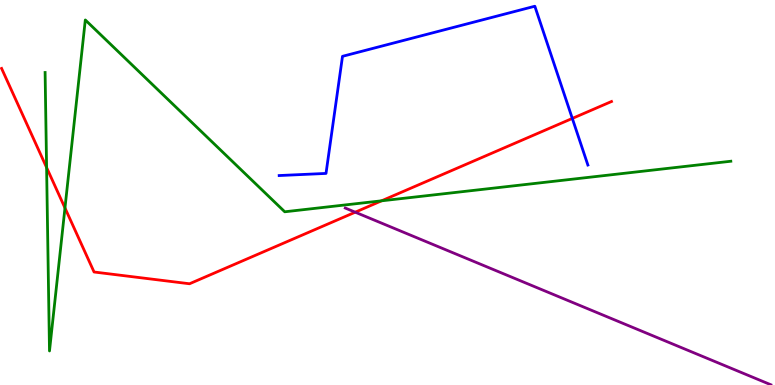[{'lines': ['blue', 'red'], 'intersections': [{'x': 7.38, 'y': 6.92}]}, {'lines': ['green', 'red'], 'intersections': [{'x': 0.601, 'y': 5.65}, {'x': 0.838, 'y': 4.6}, {'x': 4.92, 'y': 4.78}]}, {'lines': ['purple', 'red'], 'intersections': [{'x': 4.58, 'y': 4.49}]}, {'lines': ['blue', 'green'], 'intersections': []}, {'lines': ['blue', 'purple'], 'intersections': []}, {'lines': ['green', 'purple'], 'intersections': []}]